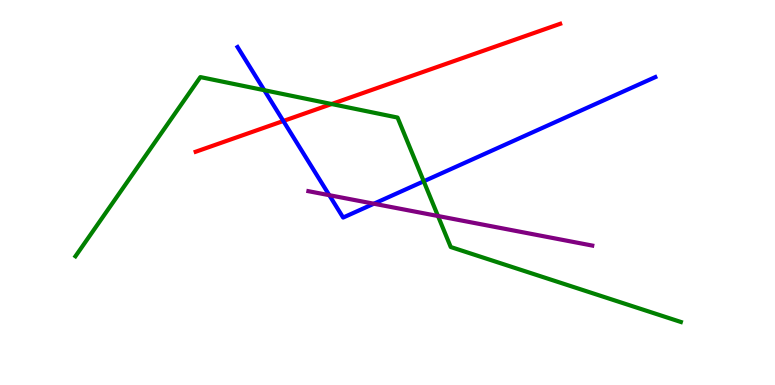[{'lines': ['blue', 'red'], 'intersections': [{'x': 3.66, 'y': 6.86}]}, {'lines': ['green', 'red'], 'intersections': [{'x': 4.28, 'y': 7.3}]}, {'lines': ['purple', 'red'], 'intersections': []}, {'lines': ['blue', 'green'], 'intersections': [{'x': 3.41, 'y': 7.66}, {'x': 5.47, 'y': 5.29}]}, {'lines': ['blue', 'purple'], 'intersections': [{'x': 4.25, 'y': 4.93}, {'x': 4.82, 'y': 4.71}]}, {'lines': ['green', 'purple'], 'intersections': [{'x': 5.65, 'y': 4.39}]}]